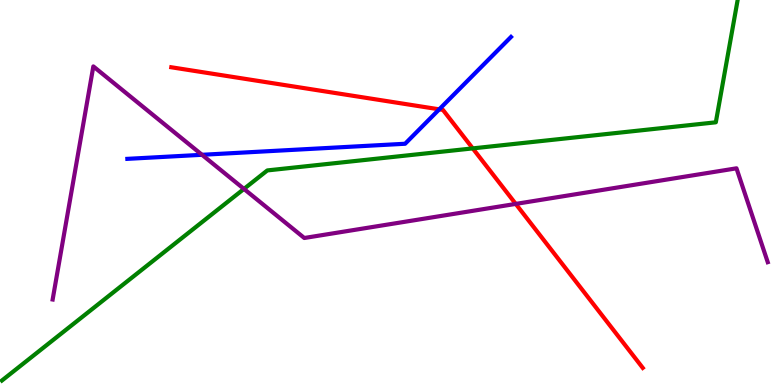[{'lines': ['blue', 'red'], 'intersections': [{'x': 5.67, 'y': 7.16}]}, {'lines': ['green', 'red'], 'intersections': [{'x': 6.1, 'y': 6.15}]}, {'lines': ['purple', 'red'], 'intersections': [{'x': 6.65, 'y': 4.7}]}, {'lines': ['blue', 'green'], 'intersections': []}, {'lines': ['blue', 'purple'], 'intersections': [{'x': 2.61, 'y': 5.98}]}, {'lines': ['green', 'purple'], 'intersections': [{'x': 3.15, 'y': 5.09}]}]